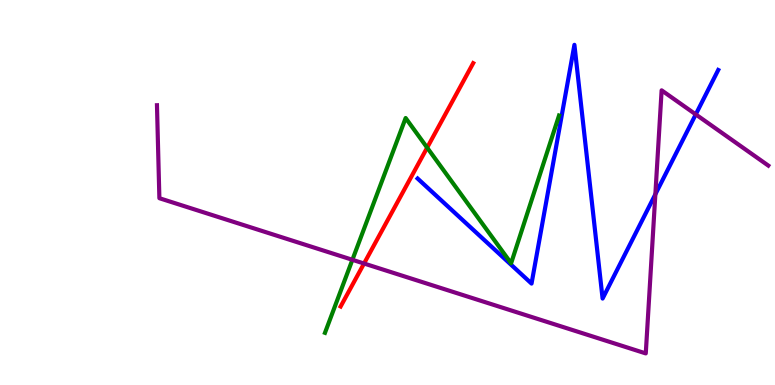[{'lines': ['blue', 'red'], 'intersections': []}, {'lines': ['green', 'red'], 'intersections': [{'x': 5.51, 'y': 6.16}]}, {'lines': ['purple', 'red'], 'intersections': [{'x': 4.7, 'y': 3.16}]}, {'lines': ['blue', 'green'], 'intersections': []}, {'lines': ['blue', 'purple'], 'intersections': [{'x': 8.46, 'y': 4.95}, {'x': 8.98, 'y': 7.03}]}, {'lines': ['green', 'purple'], 'intersections': [{'x': 4.55, 'y': 3.25}]}]